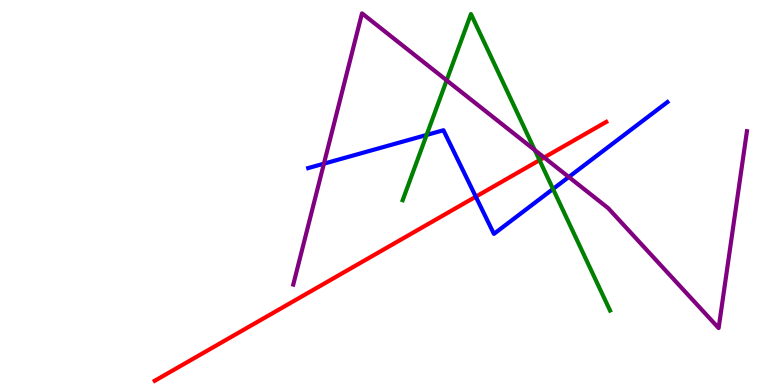[{'lines': ['blue', 'red'], 'intersections': [{'x': 6.14, 'y': 4.89}]}, {'lines': ['green', 'red'], 'intersections': [{'x': 6.96, 'y': 5.84}]}, {'lines': ['purple', 'red'], 'intersections': [{'x': 7.02, 'y': 5.91}]}, {'lines': ['blue', 'green'], 'intersections': [{'x': 5.5, 'y': 6.49}, {'x': 7.14, 'y': 5.09}]}, {'lines': ['blue', 'purple'], 'intersections': [{'x': 4.18, 'y': 5.75}, {'x': 7.34, 'y': 5.4}]}, {'lines': ['green', 'purple'], 'intersections': [{'x': 5.76, 'y': 7.91}, {'x': 6.9, 'y': 6.1}]}]